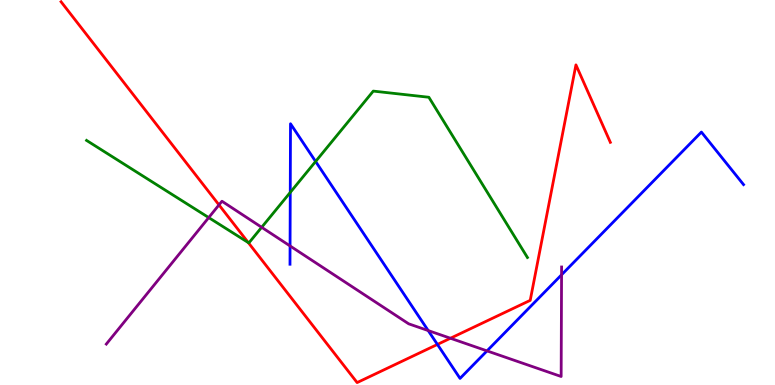[{'lines': ['blue', 'red'], 'intersections': [{'x': 5.64, 'y': 1.05}]}, {'lines': ['green', 'red'], 'intersections': [{'x': 3.2, 'y': 3.7}]}, {'lines': ['purple', 'red'], 'intersections': [{'x': 2.83, 'y': 4.68}, {'x': 5.81, 'y': 1.21}]}, {'lines': ['blue', 'green'], 'intersections': [{'x': 3.75, 'y': 5.0}, {'x': 4.07, 'y': 5.81}]}, {'lines': ['blue', 'purple'], 'intersections': [{'x': 3.74, 'y': 3.61}, {'x': 5.52, 'y': 1.41}, {'x': 6.28, 'y': 0.886}, {'x': 7.25, 'y': 2.86}]}, {'lines': ['green', 'purple'], 'intersections': [{'x': 2.69, 'y': 4.35}, {'x': 3.38, 'y': 4.1}]}]